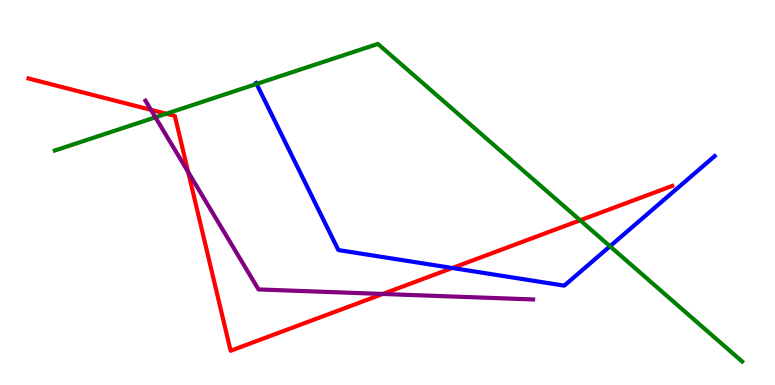[{'lines': ['blue', 'red'], 'intersections': [{'x': 5.84, 'y': 3.04}]}, {'lines': ['green', 'red'], 'intersections': [{'x': 2.15, 'y': 7.05}, {'x': 7.49, 'y': 4.28}]}, {'lines': ['purple', 'red'], 'intersections': [{'x': 1.95, 'y': 7.15}, {'x': 2.43, 'y': 5.53}, {'x': 4.94, 'y': 2.36}]}, {'lines': ['blue', 'green'], 'intersections': [{'x': 3.31, 'y': 7.82}, {'x': 7.87, 'y': 3.6}]}, {'lines': ['blue', 'purple'], 'intersections': []}, {'lines': ['green', 'purple'], 'intersections': [{'x': 2.01, 'y': 6.95}]}]